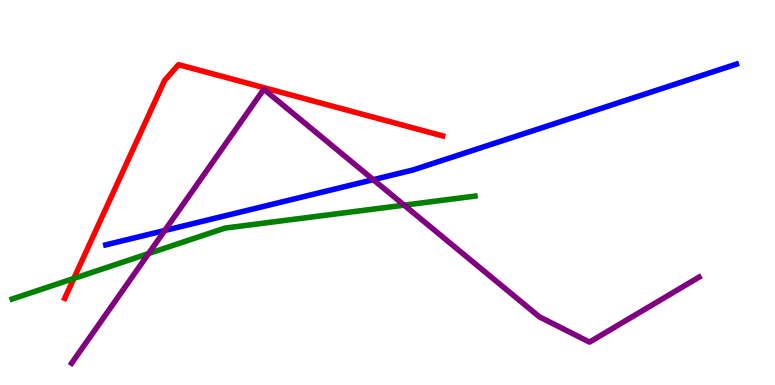[{'lines': ['blue', 'red'], 'intersections': []}, {'lines': ['green', 'red'], 'intersections': [{'x': 0.953, 'y': 2.77}]}, {'lines': ['purple', 'red'], 'intersections': []}, {'lines': ['blue', 'green'], 'intersections': []}, {'lines': ['blue', 'purple'], 'intersections': [{'x': 2.13, 'y': 4.01}, {'x': 4.82, 'y': 5.33}]}, {'lines': ['green', 'purple'], 'intersections': [{'x': 1.92, 'y': 3.41}, {'x': 5.21, 'y': 4.67}]}]